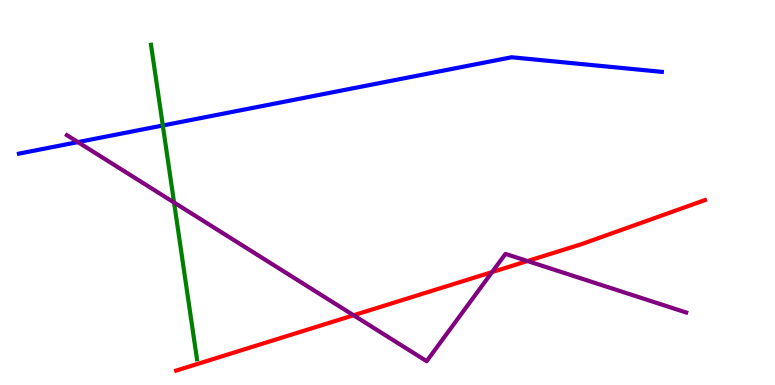[{'lines': ['blue', 'red'], 'intersections': []}, {'lines': ['green', 'red'], 'intersections': []}, {'lines': ['purple', 'red'], 'intersections': [{'x': 4.56, 'y': 1.81}, {'x': 6.35, 'y': 2.93}, {'x': 6.81, 'y': 3.22}]}, {'lines': ['blue', 'green'], 'intersections': [{'x': 2.1, 'y': 6.74}]}, {'lines': ['blue', 'purple'], 'intersections': [{'x': 1.01, 'y': 6.31}]}, {'lines': ['green', 'purple'], 'intersections': [{'x': 2.25, 'y': 4.74}]}]